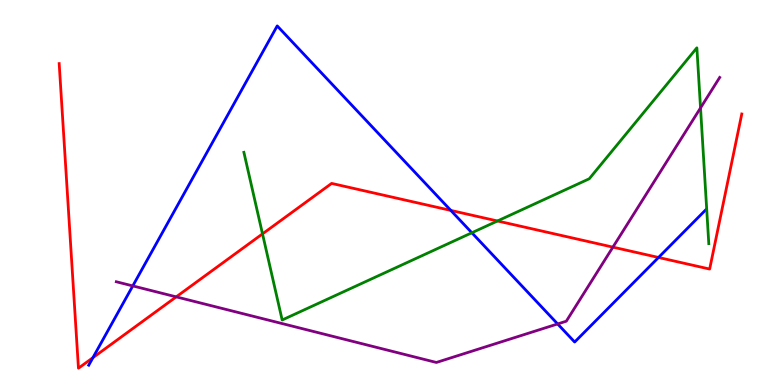[{'lines': ['blue', 'red'], 'intersections': [{'x': 1.2, 'y': 0.71}, {'x': 5.82, 'y': 4.53}, {'x': 8.5, 'y': 3.31}]}, {'lines': ['green', 'red'], 'intersections': [{'x': 3.39, 'y': 3.93}, {'x': 6.42, 'y': 4.26}]}, {'lines': ['purple', 'red'], 'intersections': [{'x': 2.27, 'y': 2.29}, {'x': 7.91, 'y': 3.58}]}, {'lines': ['blue', 'green'], 'intersections': [{'x': 6.09, 'y': 3.95}]}, {'lines': ['blue', 'purple'], 'intersections': [{'x': 1.71, 'y': 2.57}, {'x': 7.2, 'y': 1.59}]}, {'lines': ['green', 'purple'], 'intersections': [{'x': 9.04, 'y': 7.2}]}]